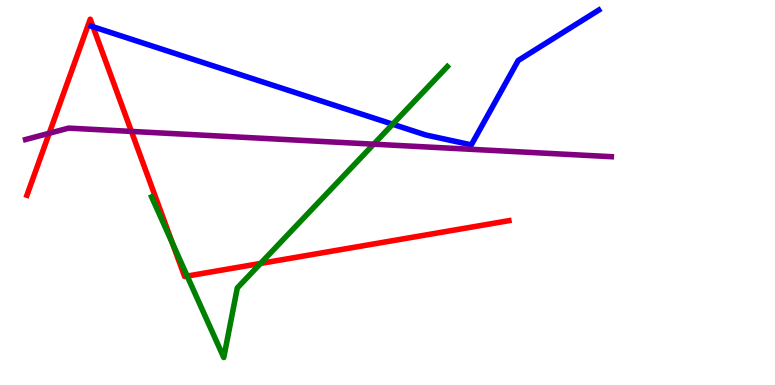[{'lines': ['blue', 'red'], 'intersections': [{'x': 1.2, 'y': 9.3}]}, {'lines': ['green', 'red'], 'intersections': [{'x': 2.23, 'y': 3.68}, {'x': 2.42, 'y': 2.83}, {'x': 3.36, 'y': 3.16}]}, {'lines': ['purple', 'red'], 'intersections': [{'x': 0.635, 'y': 6.54}, {'x': 1.7, 'y': 6.59}]}, {'lines': ['blue', 'green'], 'intersections': [{'x': 5.07, 'y': 6.77}]}, {'lines': ['blue', 'purple'], 'intersections': []}, {'lines': ['green', 'purple'], 'intersections': [{'x': 4.82, 'y': 6.26}]}]